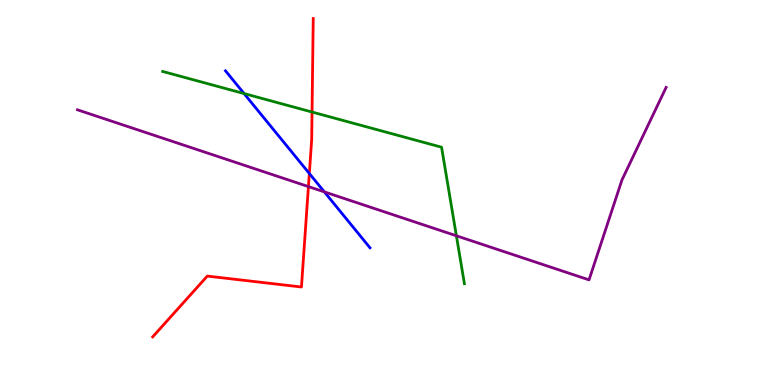[{'lines': ['blue', 'red'], 'intersections': [{'x': 3.99, 'y': 5.49}]}, {'lines': ['green', 'red'], 'intersections': [{'x': 4.03, 'y': 7.09}]}, {'lines': ['purple', 'red'], 'intersections': [{'x': 3.98, 'y': 5.15}]}, {'lines': ['blue', 'green'], 'intersections': [{'x': 3.15, 'y': 7.57}]}, {'lines': ['blue', 'purple'], 'intersections': [{'x': 4.19, 'y': 5.02}]}, {'lines': ['green', 'purple'], 'intersections': [{'x': 5.89, 'y': 3.88}]}]